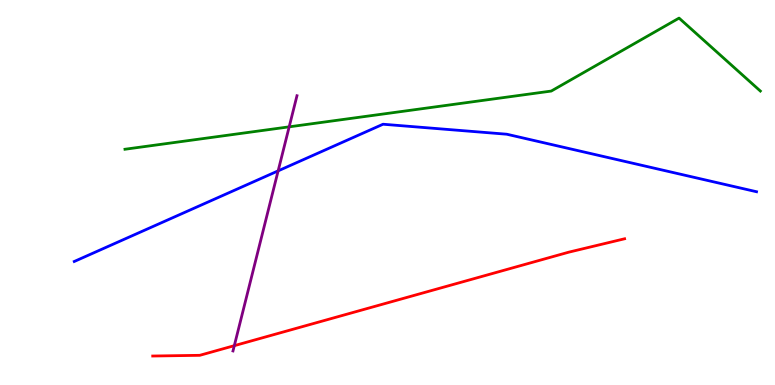[{'lines': ['blue', 'red'], 'intersections': []}, {'lines': ['green', 'red'], 'intersections': []}, {'lines': ['purple', 'red'], 'intersections': [{'x': 3.02, 'y': 1.02}]}, {'lines': ['blue', 'green'], 'intersections': []}, {'lines': ['blue', 'purple'], 'intersections': [{'x': 3.59, 'y': 5.56}]}, {'lines': ['green', 'purple'], 'intersections': [{'x': 3.73, 'y': 6.71}]}]